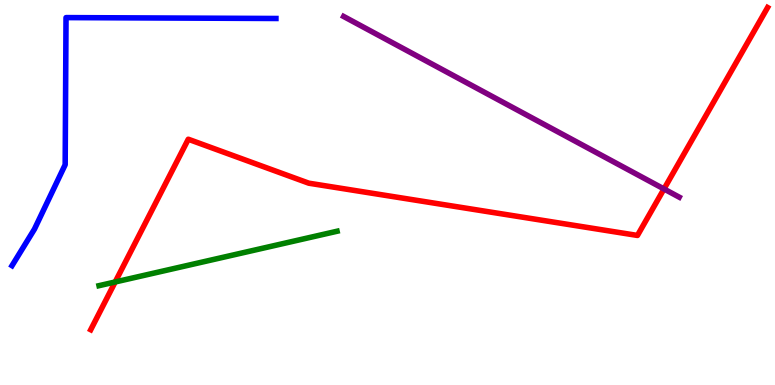[{'lines': ['blue', 'red'], 'intersections': []}, {'lines': ['green', 'red'], 'intersections': [{'x': 1.49, 'y': 2.68}]}, {'lines': ['purple', 'red'], 'intersections': [{'x': 8.57, 'y': 5.09}]}, {'lines': ['blue', 'green'], 'intersections': []}, {'lines': ['blue', 'purple'], 'intersections': []}, {'lines': ['green', 'purple'], 'intersections': []}]